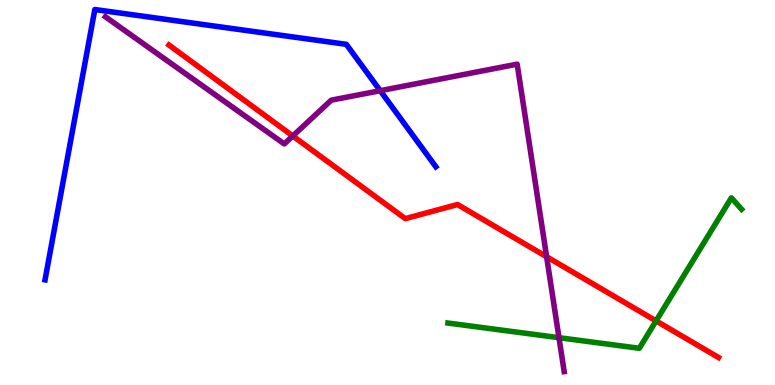[{'lines': ['blue', 'red'], 'intersections': []}, {'lines': ['green', 'red'], 'intersections': [{'x': 8.47, 'y': 1.67}]}, {'lines': ['purple', 'red'], 'intersections': [{'x': 3.78, 'y': 6.47}, {'x': 7.05, 'y': 3.33}]}, {'lines': ['blue', 'green'], 'intersections': []}, {'lines': ['blue', 'purple'], 'intersections': [{'x': 4.91, 'y': 7.64}]}, {'lines': ['green', 'purple'], 'intersections': [{'x': 7.21, 'y': 1.23}]}]